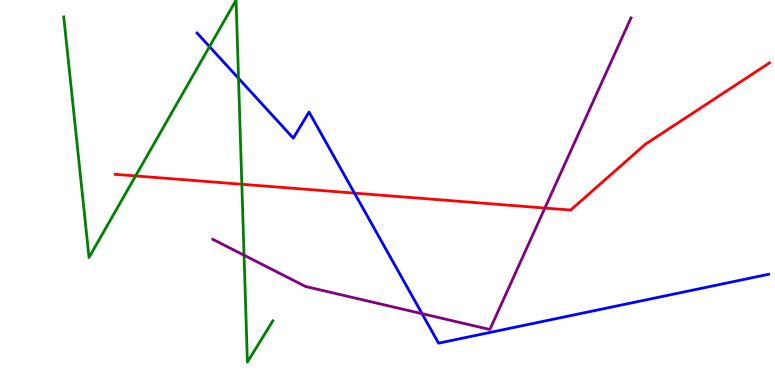[{'lines': ['blue', 'red'], 'intersections': [{'x': 4.57, 'y': 4.98}]}, {'lines': ['green', 'red'], 'intersections': [{'x': 1.75, 'y': 5.43}, {'x': 3.12, 'y': 5.21}]}, {'lines': ['purple', 'red'], 'intersections': [{'x': 7.03, 'y': 4.6}]}, {'lines': ['blue', 'green'], 'intersections': [{'x': 2.7, 'y': 8.79}, {'x': 3.08, 'y': 7.97}]}, {'lines': ['blue', 'purple'], 'intersections': [{'x': 5.45, 'y': 1.85}]}, {'lines': ['green', 'purple'], 'intersections': [{'x': 3.15, 'y': 3.37}]}]